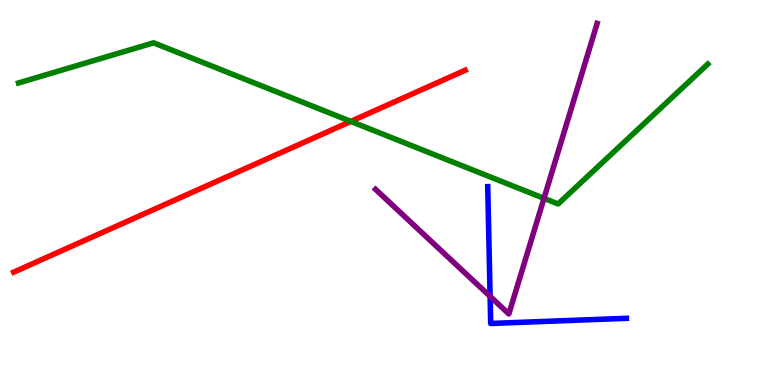[{'lines': ['blue', 'red'], 'intersections': []}, {'lines': ['green', 'red'], 'intersections': [{'x': 4.53, 'y': 6.85}]}, {'lines': ['purple', 'red'], 'intersections': []}, {'lines': ['blue', 'green'], 'intersections': []}, {'lines': ['blue', 'purple'], 'intersections': [{'x': 6.32, 'y': 2.3}]}, {'lines': ['green', 'purple'], 'intersections': [{'x': 7.02, 'y': 4.85}]}]